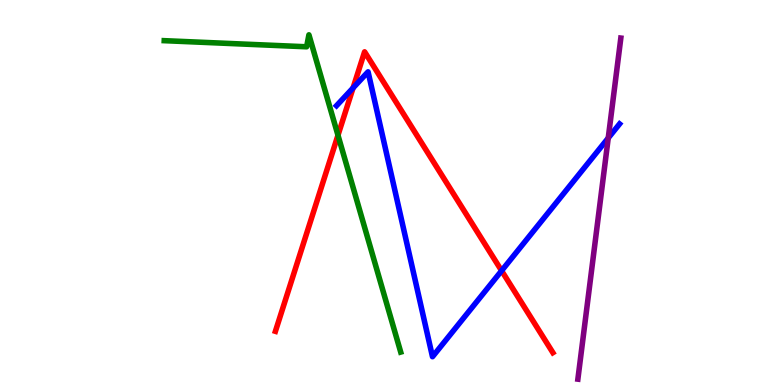[{'lines': ['blue', 'red'], 'intersections': [{'x': 4.56, 'y': 7.72}, {'x': 6.47, 'y': 2.97}]}, {'lines': ['green', 'red'], 'intersections': [{'x': 4.36, 'y': 6.49}]}, {'lines': ['purple', 'red'], 'intersections': []}, {'lines': ['blue', 'green'], 'intersections': []}, {'lines': ['blue', 'purple'], 'intersections': [{'x': 7.85, 'y': 6.42}]}, {'lines': ['green', 'purple'], 'intersections': []}]